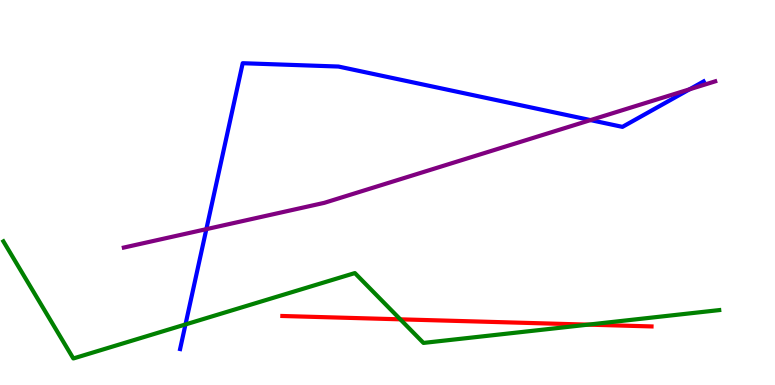[{'lines': ['blue', 'red'], 'intersections': []}, {'lines': ['green', 'red'], 'intersections': [{'x': 5.17, 'y': 1.71}, {'x': 7.59, 'y': 1.57}]}, {'lines': ['purple', 'red'], 'intersections': []}, {'lines': ['blue', 'green'], 'intersections': [{'x': 2.39, 'y': 1.57}]}, {'lines': ['blue', 'purple'], 'intersections': [{'x': 2.66, 'y': 4.05}, {'x': 7.62, 'y': 6.88}, {'x': 8.9, 'y': 7.68}]}, {'lines': ['green', 'purple'], 'intersections': []}]